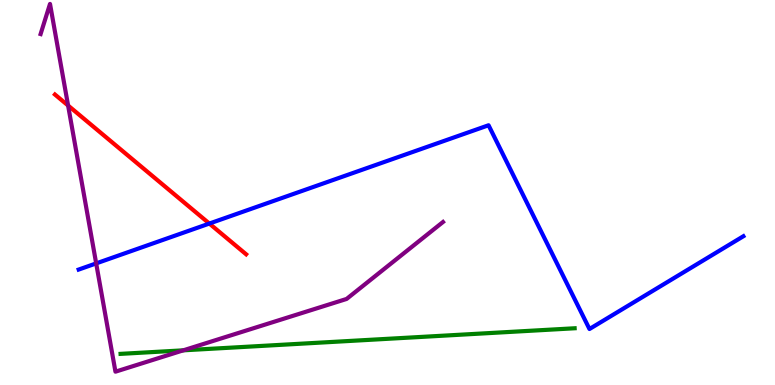[{'lines': ['blue', 'red'], 'intersections': [{'x': 2.7, 'y': 4.19}]}, {'lines': ['green', 'red'], 'intersections': []}, {'lines': ['purple', 'red'], 'intersections': [{'x': 0.879, 'y': 7.26}]}, {'lines': ['blue', 'green'], 'intersections': []}, {'lines': ['blue', 'purple'], 'intersections': [{'x': 1.24, 'y': 3.16}]}, {'lines': ['green', 'purple'], 'intersections': [{'x': 2.36, 'y': 0.9}]}]